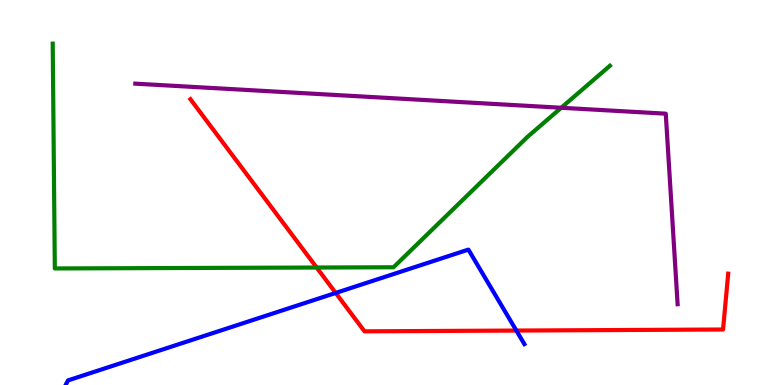[{'lines': ['blue', 'red'], 'intersections': [{'x': 4.33, 'y': 2.39}, {'x': 6.66, 'y': 1.41}]}, {'lines': ['green', 'red'], 'intersections': [{'x': 4.09, 'y': 3.05}]}, {'lines': ['purple', 'red'], 'intersections': []}, {'lines': ['blue', 'green'], 'intersections': []}, {'lines': ['blue', 'purple'], 'intersections': []}, {'lines': ['green', 'purple'], 'intersections': [{'x': 7.24, 'y': 7.2}]}]